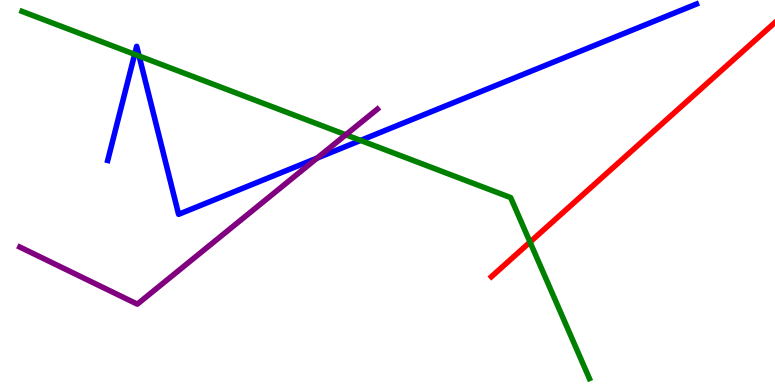[{'lines': ['blue', 'red'], 'intersections': []}, {'lines': ['green', 'red'], 'intersections': [{'x': 6.84, 'y': 3.71}]}, {'lines': ['purple', 'red'], 'intersections': []}, {'lines': ['blue', 'green'], 'intersections': [{'x': 1.74, 'y': 8.59}, {'x': 1.79, 'y': 8.55}, {'x': 4.65, 'y': 6.35}]}, {'lines': ['blue', 'purple'], 'intersections': [{'x': 4.09, 'y': 5.89}]}, {'lines': ['green', 'purple'], 'intersections': [{'x': 4.46, 'y': 6.5}]}]